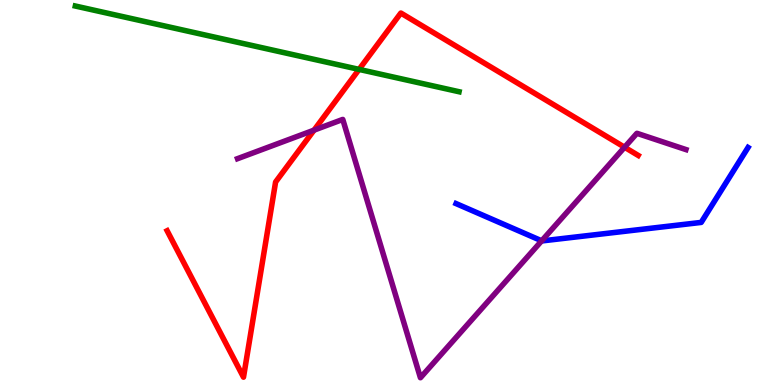[{'lines': ['blue', 'red'], 'intersections': []}, {'lines': ['green', 'red'], 'intersections': [{'x': 4.63, 'y': 8.2}]}, {'lines': ['purple', 'red'], 'intersections': [{'x': 4.05, 'y': 6.62}, {'x': 8.06, 'y': 6.18}]}, {'lines': ['blue', 'green'], 'intersections': []}, {'lines': ['blue', 'purple'], 'intersections': [{'x': 6.99, 'y': 3.74}]}, {'lines': ['green', 'purple'], 'intersections': []}]